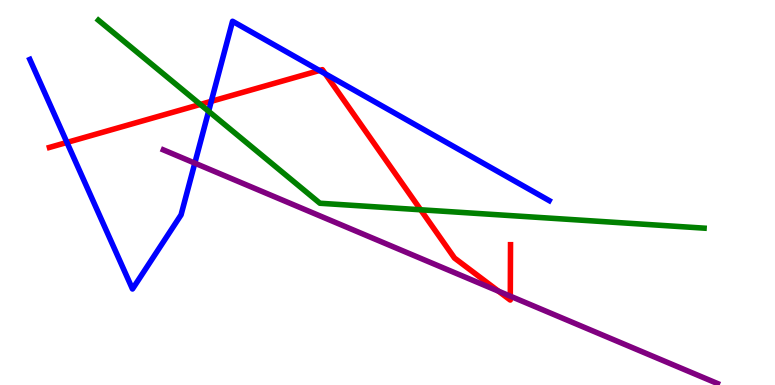[{'lines': ['blue', 'red'], 'intersections': [{'x': 0.864, 'y': 6.3}, {'x': 2.73, 'y': 7.37}, {'x': 4.12, 'y': 8.17}, {'x': 4.2, 'y': 8.08}]}, {'lines': ['green', 'red'], 'intersections': [{'x': 2.58, 'y': 7.29}, {'x': 5.43, 'y': 4.55}]}, {'lines': ['purple', 'red'], 'intersections': [{'x': 6.43, 'y': 2.44}, {'x': 6.58, 'y': 2.31}]}, {'lines': ['blue', 'green'], 'intersections': [{'x': 2.69, 'y': 7.11}]}, {'lines': ['blue', 'purple'], 'intersections': [{'x': 2.51, 'y': 5.76}]}, {'lines': ['green', 'purple'], 'intersections': []}]